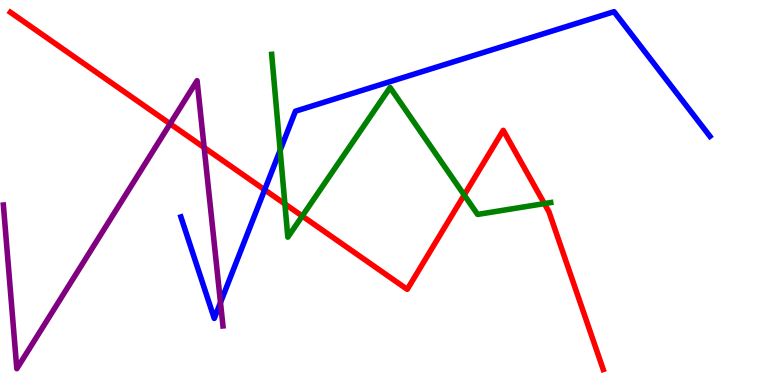[{'lines': ['blue', 'red'], 'intersections': [{'x': 3.41, 'y': 5.07}]}, {'lines': ['green', 'red'], 'intersections': [{'x': 3.68, 'y': 4.7}, {'x': 3.9, 'y': 4.39}, {'x': 5.99, 'y': 4.94}, {'x': 7.02, 'y': 4.71}]}, {'lines': ['purple', 'red'], 'intersections': [{'x': 2.19, 'y': 6.78}, {'x': 2.63, 'y': 6.17}]}, {'lines': ['blue', 'green'], 'intersections': [{'x': 3.61, 'y': 6.1}]}, {'lines': ['blue', 'purple'], 'intersections': [{'x': 2.84, 'y': 2.14}]}, {'lines': ['green', 'purple'], 'intersections': []}]